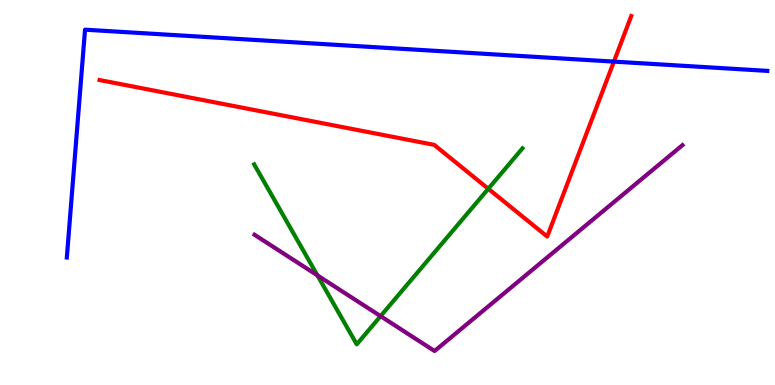[{'lines': ['blue', 'red'], 'intersections': [{'x': 7.92, 'y': 8.4}]}, {'lines': ['green', 'red'], 'intersections': [{'x': 6.3, 'y': 5.1}]}, {'lines': ['purple', 'red'], 'intersections': []}, {'lines': ['blue', 'green'], 'intersections': []}, {'lines': ['blue', 'purple'], 'intersections': []}, {'lines': ['green', 'purple'], 'intersections': [{'x': 4.1, 'y': 2.85}, {'x': 4.91, 'y': 1.79}]}]